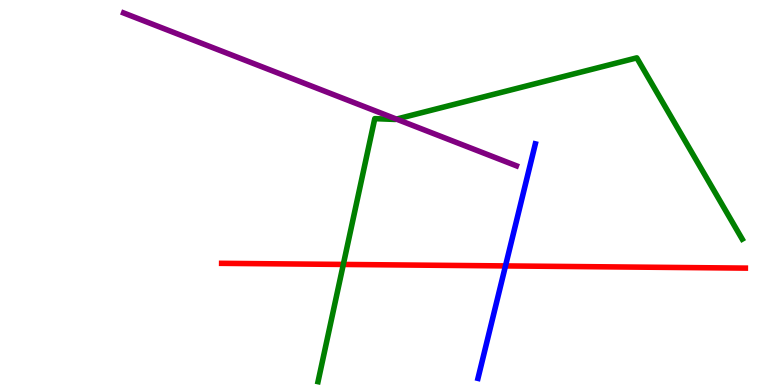[{'lines': ['blue', 'red'], 'intersections': [{'x': 6.52, 'y': 3.09}]}, {'lines': ['green', 'red'], 'intersections': [{'x': 4.43, 'y': 3.13}]}, {'lines': ['purple', 'red'], 'intersections': []}, {'lines': ['blue', 'green'], 'intersections': []}, {'lines': ['blue', 'purple'], 'intersections': []}, {'lines': ['green', 'purple'], 'intersections': [{'x': 5.12, 'y': 6.91}]}]